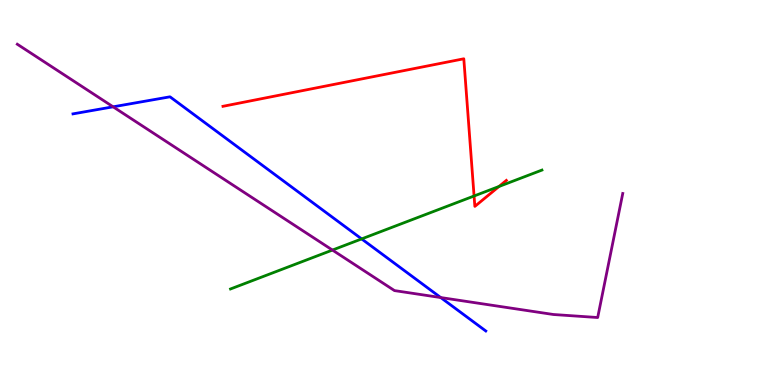[{'lines': ['blue', 'red'], 'intersections': []}, {'lines': ['green', 'red'], 'intersections': [{'x': 6.12, 'y': 4.91}, {'x': 6.44, 'y': 5.16}]}, {'lines': ['purple', 'red'], 'intersections': []}, {'lines': ['blue', 'green'], 'intersections': [{'x': 4.67, 'y': 3.79}]}, {'lines': ['blue', 'purple'], 'intersections': [{'x': 1.46, 'y': 7.23}, {'x': 5.69, 'y': 2.27}]}, {'lines': ['green', 'purple'], 'intersections': [{'x': 4.29, 'y': 3.5}]}]